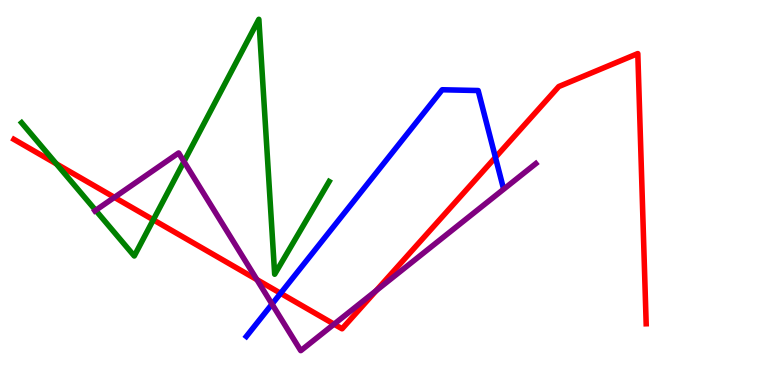[{'lines': ['blue', 'red'], 'intersections': [{'x': 3.62, 'y': 2.38}, {'x': 6.39, 'y': 5.91}]}, {'lines': ['green', 'red'], 'intersections': [{'x': 0.727, 'y': 5.74}, {'x': 1.98, 'y': 4.29}]}, {'lines': ['purple', 'red'], 'intersections': [{'x': 1.48, 'y': 4.87}, {'x': 3.31, 'y': 2.74}, {'x': 4.31, 'y': 1.58}, {'x': 4.85, 'y': 2.45}]}, {'lines': ['blue', 'green'], 'intersections': []}, {'lines': ['blue', 'purple'], 'intersections': [{'x': 3.51, 'y': 2.1}]}, {'lines': ['green', 'purple'], 'intersections': [{'x': 1.23, 'y': 4.54}, {'x': 2.37, 'y': 5.8}]}]